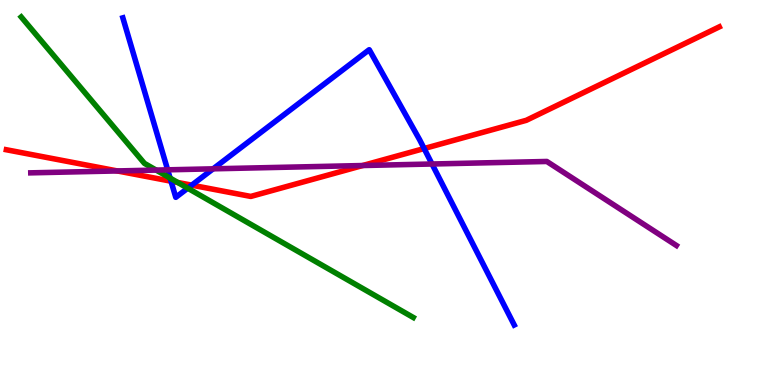[{'lines': ['blue', 'red'], 'intersections': [{'x': 2.21, 'y': 5.29}, {'x': 2.47, 'y': 5.19}, {'x': 5.47, 'y': 6.14}]}, {'lines': ['green', 'red'], 'intersections': [{'x': 2.29, 'y': 5.26}]}, {'lines': ['purple', 'red'], 'intersections': [{'x': 1.51, 'y': 5.56}, {'x': 4.68, 'y': 5.7}]}, {'lines': ['blue', 'green'], 'intersections': [{'x': 2.19, 'y': 5.37}, {'x': 2.42, 'y': 5.11}]}, {'lines': ['blue', 'purple'], 'intersections': [{'x': 2.16, 'y': 5.59}, {'x': 2.75, 'y': 5.61}, {'x': 5.57, 'y': 5.74}]}, {'lines': ['green', 'purple'], 'intersections': [{'x': 2.01, 'y': 5.58}]}]